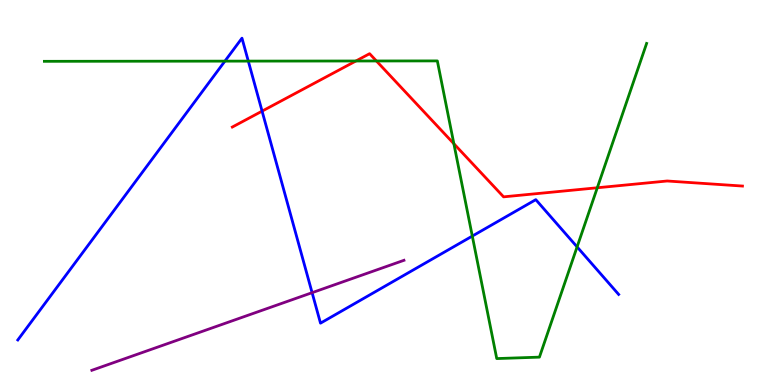[{'lines': ['blue', 'red'], 'intersections': [{'x': 3.38, 'y': 7.11}]}, {'lines': ['green', 'red'], 'intersections': [{'x': 4.59, 'y': 8.42}, {'x': 4.86, 'y': 8.42}, {'x': 5.86, 'y': 6.27}, {'x': 7.71, 'y': 5.12}]}, {'lines': ['purple', 'red'], 'intersections': []}, {'lines': ['blue', 'green'], 'intersections': [{'x': 2.9, 'y': 8.41}, {'x': 3.2, 'y': 8.41}, {'x': 6.09, 'y': 3.87}, {'x': 7.45, 'y': 3.59}]}, {'lines': ['blue', 'purple'], 'intersections': [{'x': 4.03, 'y': 2.4}]}, {'lines': ['green', 'purple'], 'intersections': []}]